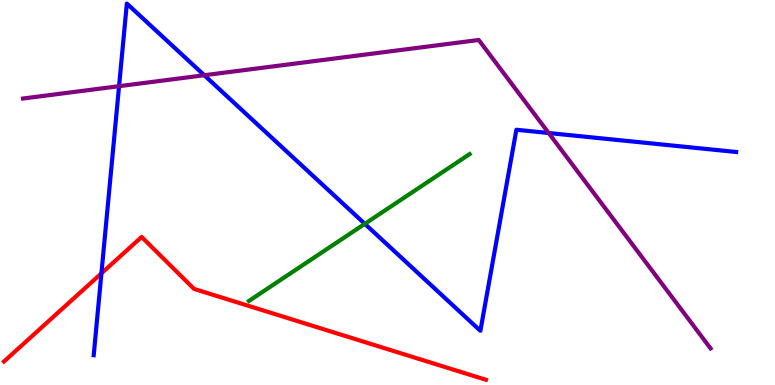[{'lines': ['blue', 'red'], 'intersections': [{'x': 1.31, 'y': 2.9}]}, {'lines': ['green', 'red'], 'intersections': []}, {'lines': ['purple', 'red'], 'intersections': []}, {'lines': ['blue', 'green'], 'intersections': [{'x': 4.71, 'y': 4.19}]}, {'lines': ['blue', 'purple'], 'intersections': [{'x': 1.54, 'y': 7.76}, {'x': 2.64, 'y': 8.05}, {'x': 7.08, 'y': 6.54}]}, {'lines': ['green', 'purple'], 'intersections': []}]